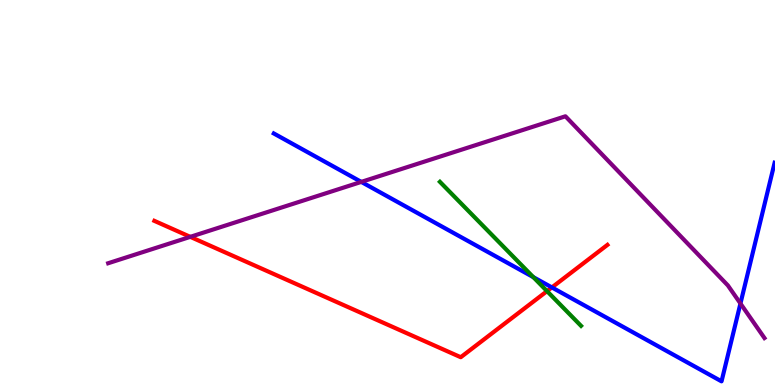[{'lines': ['blue', 'red'], 'intersections': [{'x': 7.12, 'y': 2.53}]}, {'lines': ['green', 'red'], 'intersections': [{'x': 7.06, 'y': 2.44}]}, {'lines': ['purple', 'red'], 'intersections': [{'x': 2.46, 'y': 3.85}]}, {'lines': ['blue', 'green'], 'intersections': [{'x': 6.88, 'y': 2.8}]}, {'lines': ['blue', 'purple'], 'intersections': [{'x': 4.66, 'y': 5.28}, {'x': 9.55, 'y': 2.12}]}, {'lines': ['green', 'purple'], 'intersections': []}]